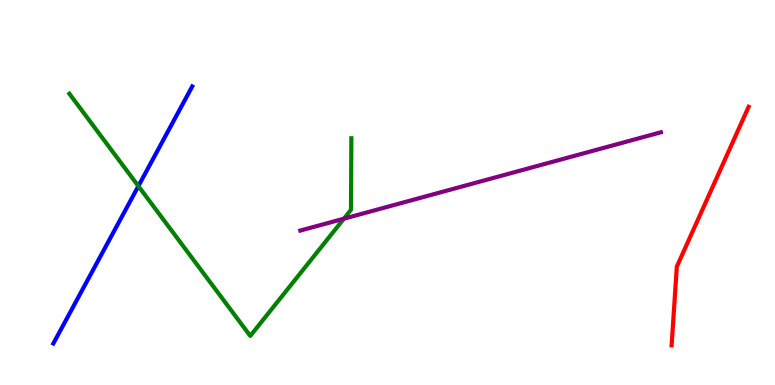[{'lines': ['blue', 'red'], 'intersections': []}, {'lines': ['green', 'red'], 'intersections': []}, {'lines': ['purple', 'red'], 'intersections': []}, {'lines': ['blue', 'green'], 'intersections': [{'x': 1.79, 'y': 5.17}]}, {'lines': ['blue', 'purple'], 'intersections': []}, {'lines': ['green', 'purple'], 'intersections': [{'x': 4.44, 'y': 4.32}]}]